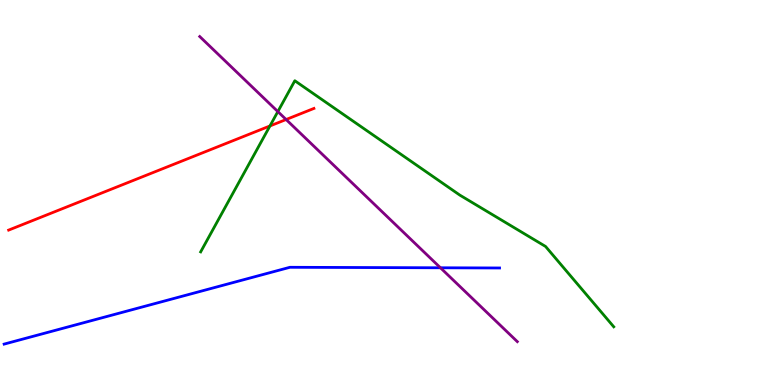[{'lines': ['blue', 'red'], 'intersections': []}, {'lines': ['green', 'red'], 'intersections': [{'x': 3.48, 'y': 6.73}]}, {'lines': ['purple', 'red'], 'intersections': [{'x': 3.69, 'y': 6.9}]}, {'lines': ['blue', 'green'], 'intersections': []}, {'lines': ['blue', 'purple'], 'intersections': [{'x': 5.68, 'y': 3.04}]}, {'lines': ['green', 'purple'], 'intersections': [{'x': 3.59, 'y': 7.1}]}]